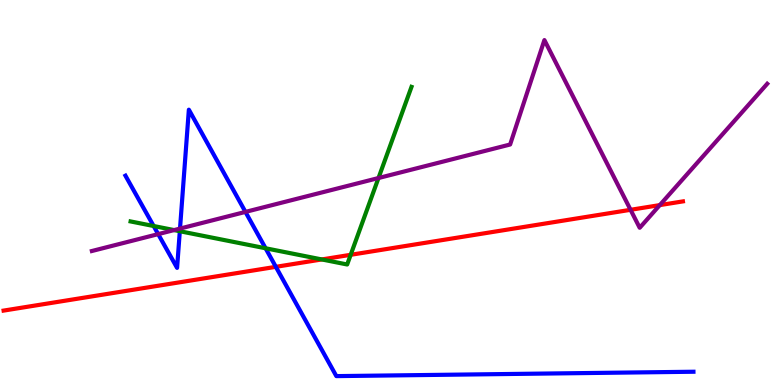[{'lines': ['blue', 'red'], 'intersections': [{'x': 3.56, 'y': 3.07}]}, {'lines': ['green', 'red'], 'intersections': [{'x': 4.15, 'y': 3.26}, {'x': 4.52, 'y': 3.38}]}, {'lines': ['purple', 'red'], 'intersections': [{'x': 8.14, 'y': 4.55}, {'x': 8.51, 'y': 4.67}]}, {'lines': ['blue', 'green'], 'intersections': [{'x': 1.98, 'y': 4.13}, {'x': 2.32, 'y': 3.99}, {'x': 3.43, 'y': 3.55}]}, {'lines': ['blue', 'purple'], 'intersections': [{'x': 2.04, 'y': 3.92}, {'x': 2.32, 'y': 4.06}, {'x': 3.17, 'y': 4.5}]}, {'lines': ['green', 'purple'], 'intersections': [{'x': 2.25, 'y': 4.02}, {'x': 4.88, 'y': 5.38}]}]